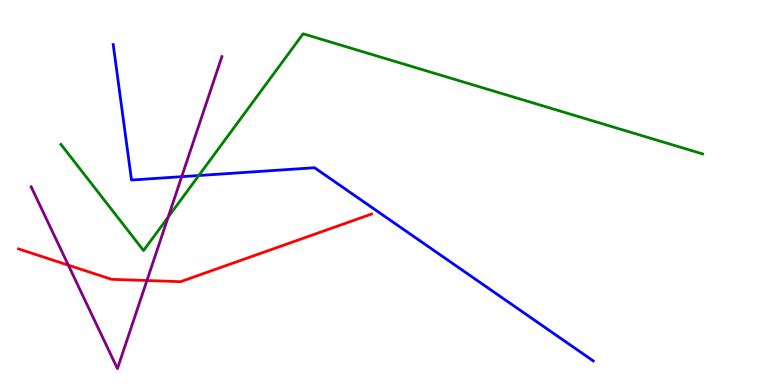[{'lines': ['blue', 'red'], 'intersections': []}, {'lines': ['green', 'red'], 'intersections': []}, {'lines': ['purple', 'red'], 'intersections': [{'x': 0.882, 'y': 3.11}, {'x': 1.9, 'y': 2.71}]}, {'lines': ['blue', 'green'], 'intersections': [{'x': 2.57, 'y': 5.44}]}, {'lines': ['blue', 'purple'], 'intersections': [{'x': 2.34, 'y': 5.41}]}, {'lines': ['green', 'purple'], 'intersections': [{'x': 2.17, 'y': 4.36}]}]